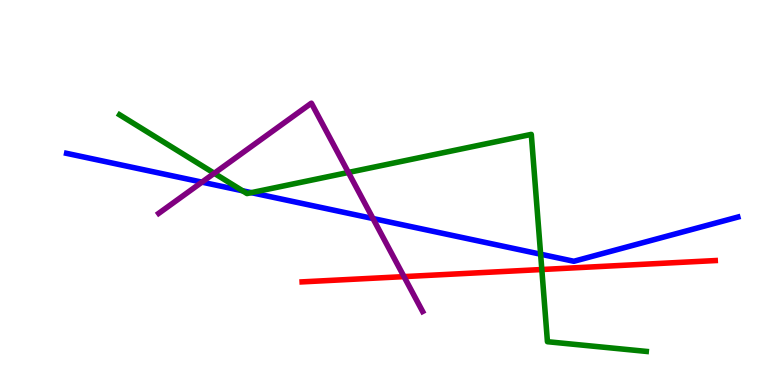[{'lines': ['blue', 'red'], 'intersections': []}, {'lines': ['green', 'red'], 'intersections': [{'x': 6.99, 'y': 3.0}]}, {'lines': ['purple', 'red'], 'intersections': [{'x': 5.21, 'y': 2.82}]}, {'lines': ['blue', 'green'], 'intersections': [{'x': 3.13, 'y': 5.04}, {'x': 3.24, 'y': 5.0}, {'x': 6.98, 'y': 3.4}]}, {'lines': ['blue', 'purple'], 'intersections': [{'x': 2.61, 'y': 5.27}, {'x': 4.81, 'y': 4.32}]}, {'lines': ['green', 'purple'], 'intersections': [{'x': 2.76, 'y': 5.5}, {'x': 4.5, 'y': 5.52}]}]